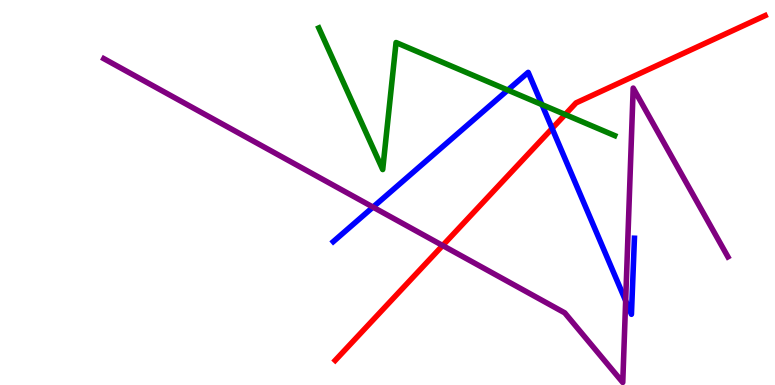[{'lines': ['blue', 'red'], 'intersections': [{'x': 7.12, 'y': 6.66}]}, {'lines': ['green', 'red'], 'intersections': [{'x': 7.29, 'y': 7.03}]}, {'lines': ['purple', 'red'], 'intersections': [{'x': 5.71, 'y': 3.62}]}, {'lines': ['blue', 'green'], 'intersections': [{'x': 6.55, 'y': 7.66}, {'x': 6.99, 'y': 7.28}]}, {'lines': ['blue', 'purple'], 'intersections': [{'x': 4.81, 'y': 4.62}, {'x': 8.07, 'y': 2.19}]}, {'lines': ['green', 'purple'], 'intersections': []}]